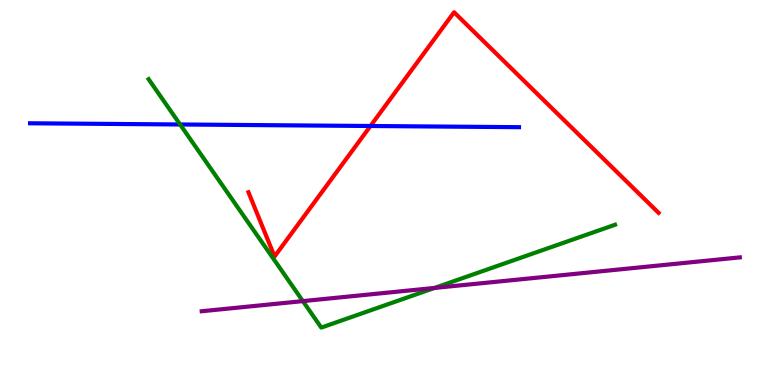[{'lines': ['blue', 'red'], 'intersections': [{'x': 4.78, 'y': 6.73}]}, {'lines': ['green', 'red'], 'intersections': []}, {'lines': ['purple', 'red'], 'intersections': []}, {'lines': ['blue', 'green'], 'intersections': [{'x': 2.32, 'y': 6.77}]}, {'lines': ['blue', 'purple'], 'intersections': []}, {'lines': ['green', 'purple'], 'intersections': [{'x': 3.91, 'y': 2.18}, {'x': 5.61, 'y': 2.52}]}]